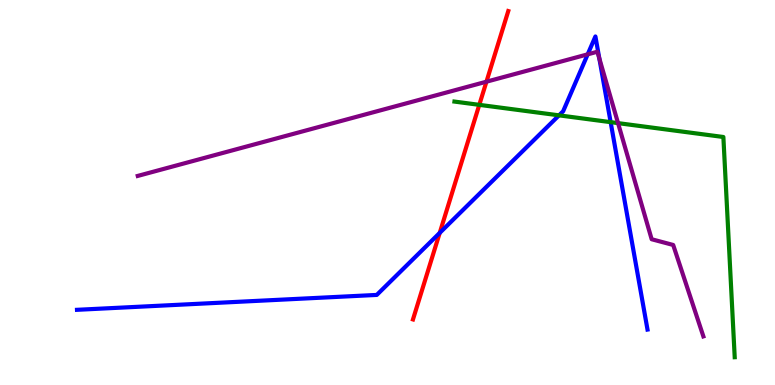[{'lines': ['blue', 'red'], 'intersections': [{'x': 5.67, 'y': 3.95}]}, {'lines': ['green', 'red'], 'intersections': [{'x': 6.18, 'y': 7.28}]}, {'lines': ['purple', 'red'], 'intersections': [{'x': 6.28, 'y': 7.88}]}, {'lines': ['blue', 'green'], 'intersections': [{'x': 7.21, 'y': 7.0}, {'x': 7.88, 'y': 6.83}]}, {'lines': ['blue', 'purple'], 'intersections': [{'x': 7.58, 'y': 8.59}, {'x': 7.73, 'y': 8.48}]}, {'lines': ['green', 'purple'], 'intersections': [{'x': 7.97, 'y': 6.8}]}]